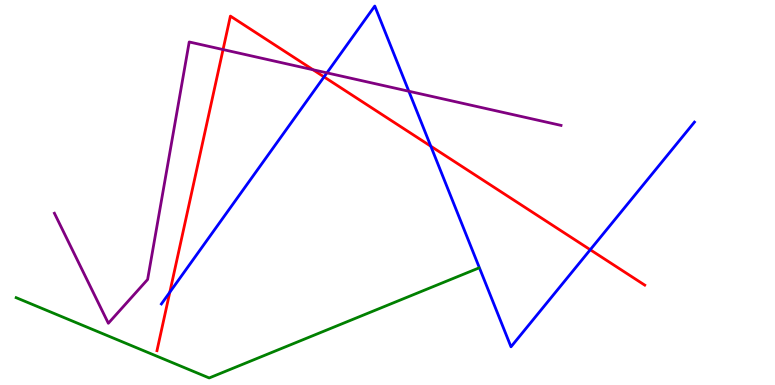[{'lines': ['blue', 'red'], 'intersections': [{'x': 2.19, 'y': 2.41}, {'x': 4.18, 'y': 8.0}, {'x': 5.56, 'y': 6.2}, {'x': 7.62, 'y': 3.51}]}, {'lines': ['green', 'red'], 'intersections': []}, {'lines': ['purple', 'red'], 'intersections': [{'x': 2.88, 'y': 8.71}, {'x': 4.04, 'y': 8.19}]}, {'lines': ['blue', 'green'], 'intersections': []}, {'lines': ['blue', 'purple'], 'intersections': [{'x': 4.22, 'y': 8.11}, {'x': 5.28, 'y': 7.63}]}, {'lines': ['green', 'purple'], 'intersections': []}]